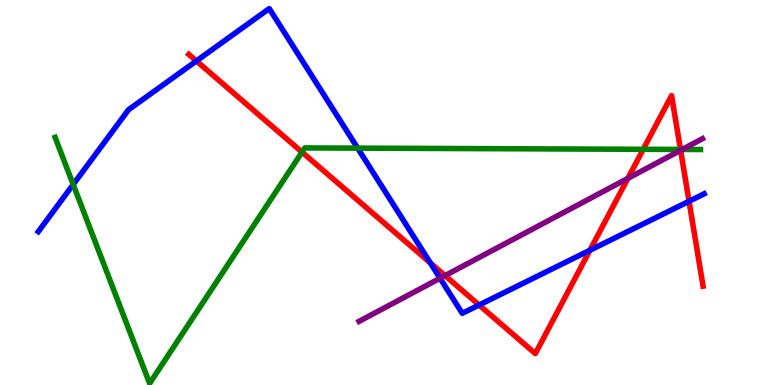[{'lines': ['blue', 'red'], 'intersections': [{'x': 2.53, 'y': 8.42}, {'x': 5.55, 'y': 3.17}, {'x': 6.18, 'y': 2.08}, {'x': 7.61, 'y': 3.5}, {'x': 8.89, 'y': 4.77}]}, {'lines': ['green', 'red'], 'intersections': [{'x': 3.9, 'y': 6.05}, {'x': 8.3, 'y': 6.12}, {'x': 8.78, 'y': 6.12}]}, {'lines': ['purple', 'red'], 'intersections': [{'x': 5.74, 'y': 2.84}, {'x': 8.1, 'y': 5.37}, {'x': 8.78, 'y': 6.1}]}, {'lines': ['blue', 'green'], 'intersections': [{'x': 0.944, 'y': 5.21}, {'x': 4.61, 'y': 6.15}]}, {'lines': ['blue', 'purple'], 'intersections': [{'x': 5.68, 'y': 2.77}]}, {'lines': ['green', 'purple'], 'intersections': [{'x': 8.8, 'y': 6.12}]}]